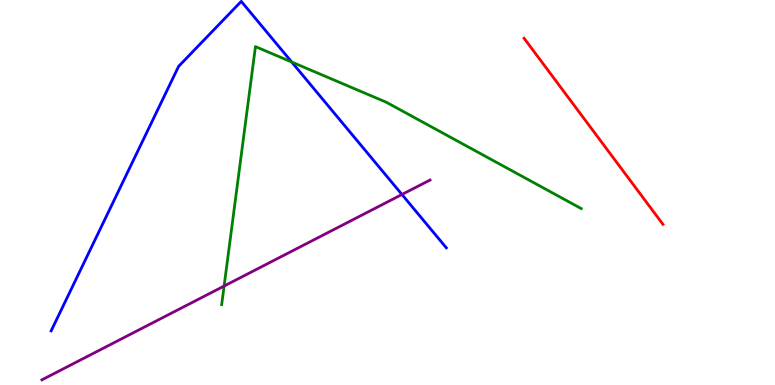[{'lines': ['blue', 'red'], 'intersections': []}, {'lines': ['green', 'red'], 'intersections': []}, {'lines': ['purple', 'red'], 'intersections': []}, {'lines': ['blue', 'green'], 'intersections': [{'x': 3.76, 'y': 8.39}]}, {'lines': ['blue', 'purple'], 'intersections': [{'x': 5.19, 'y': 4.95}]}, {'lines': ['green', 'purple'], 'intersections': [{'x': 2.89, 'y': 2.57}]}]